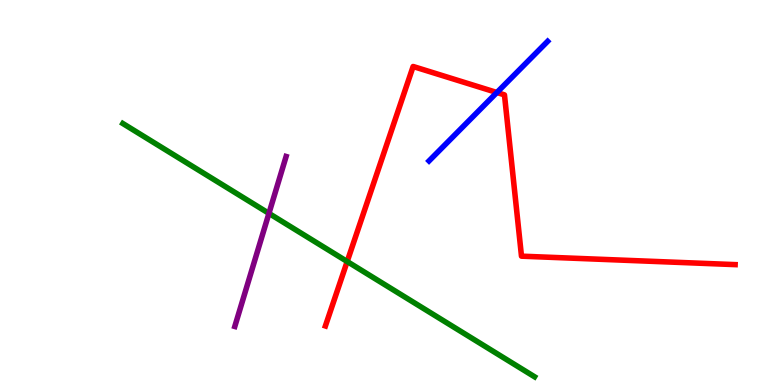[{'lines': ['blue', 'red'], 'intersections': [{'x': 6.41, 'y': 7.6}]}, {'lines': ['green', 'red'], 'intersections': [{'x': 4.48, 'y': 3.21}]}, {'lines': ['purple', 'red'], 'intersections': []}, {'lines': ['blue', 'green'], 'intersections': []}, {'lines': ['blue', 'purple'], 'intersections': []}, {'lines': ['green', 'purple'], 'intersections': [{'x': 3.47, 'y': 4.46}]}]